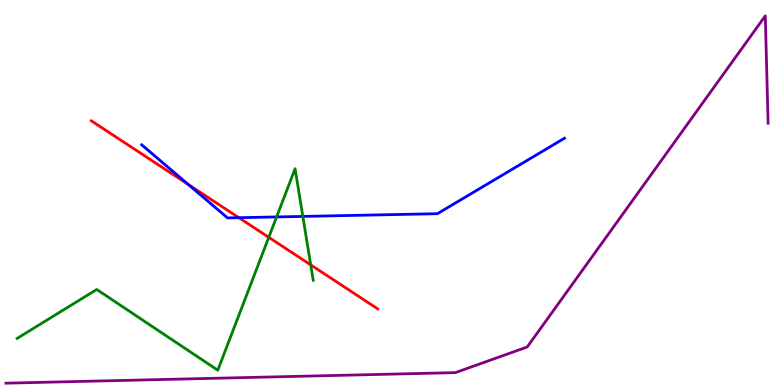[{'lines': ['blue', 'red'], 'intersections': [{'x': 2.43, 'y': 5.21}, {'x': 3.08, 'y': 4.35}]}, {'lines': ['green', 'red'], 'intersections': [{'x': 3.47, 'y': 3.84}, {'x': 4.01, 'y': 3.12}]}, {'lines': ['purple', 'red'], 'intersections': []}, {'lines': ['blue', 'green'], 'intersections': [{'x': 3.57, 'y': 4.37}, {'x': 3.91, 'y': 4.38}]}, {'lines': ['blue', 'purple'], 'intersections': []}, {'lines': ['green', 'purple'], 'intersections': []}]